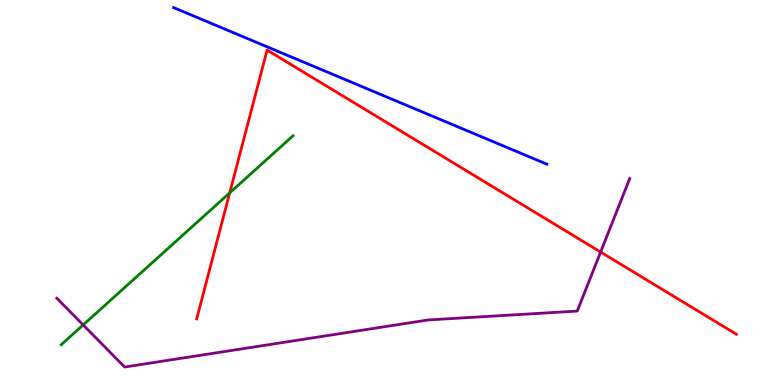[{'lines': ['blue', 'red'], 'intersections': []}, {'lines': ['green', 'red'], 'intersections': [{'x': 2.96, 'y': 4.99}]}, {'lines': ['purple', 'red'], 'intersections': [{'x': 7.75, 'y': 3.45}]}, {'lines': ['blue', 'green'], 'intersections': []}, {'lines': ['blue', 'purple'], 'intersections': []}, {'lines': ['green', 'purple'], 'intersections': [{'x': 1.07, 'y': 1.56}]}]